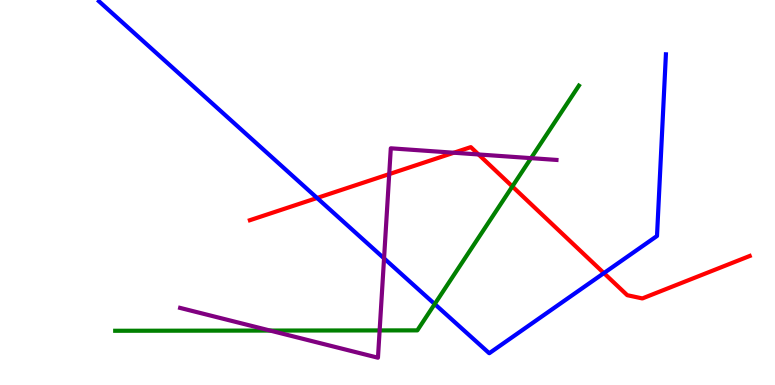[{'lines': ['blue', 'red'], 'intersections': [{'x': 4.09, 'y': 4.86}, {'x': 7.79, 'y': 2.91}]}, {'lines': ['green', 'red'], 'intersections': [{'x': 6.61, 'y': 5.16}]}, {'lines': ['purple', 'red'], 'intersections': [{'x': 5.02, 'y': 5.48}, {'x': 5.86, 'y': 6.03}, {'x': 6.17, 'y': 5.99}]}, {'lines': ['blue', 'green'], 'intersections': [{'x': 5.61, 'y': 2.1}]}, {'lines': ['blue', 'purple'], 'intersections': [{'x': 4.96, 'y': 3.29}]}, {'lines': ['green', 'purple'], 'intersections': [{'x': 3.49, 'y': 1.41}, {'x': 4.9, 'y': 1.42}, {'x': 6.85, 'y': 5.89}]}]